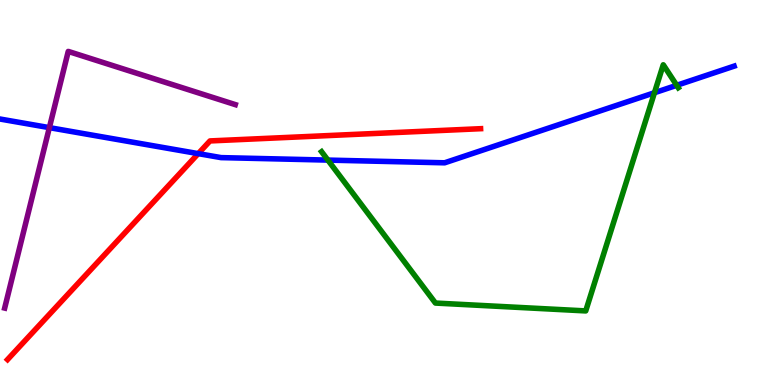[{'lines': ['blue', 'red'], 'intersections': [{'x': 2.56, 'y': 6.01}]}, {'lines': ['green', 'red'], 'intersections': []}, {'lines': ['purple', 'red'], 'intersections': []}, {'lines': ['blue', 'green'], 'intersections': [{'x': 4.23, 'y': 5.84}, {'x': 8.44, 'y': 7.59}, {'x': 8.73, 'y': 7.78}]}, {'lines': ['blue', 'purple'], 'intersections': [{'x': 0.637, 'y': 6.68}]}, {'lines': ['green', 'purple'], 'intersections': []}]